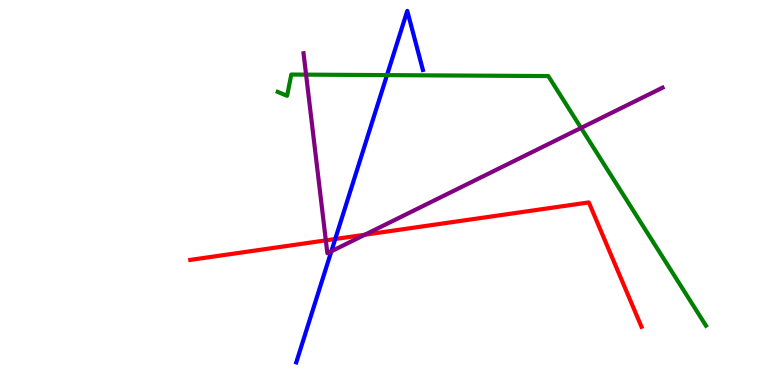[{'lines': ['blue', 'red'], 'intersections': [{'x': 4.33, 'y': 3.79}]}, {'lines': ['green', 'red'], 'intersections': []}, {'lines': ['purple', 'red'], 'intersections': [{'x': 4.2, 'y': 3.76}, {'x': 4.71, 'y': 3.9}]}, {'lines': ['blue', 'green'], 'intersections': [{'x': 4.99, 'y': 8.05}]}, {'lines': ['blue', 'purple'], 'intersections': [{'x': 4.28, 'y': 3.47}]}, {'lines': ['green', 'purple'], 'intersections': [{'x': 3.95, 'y': 8.06}, {'x': 7.5, 'y': 6.68}]}]